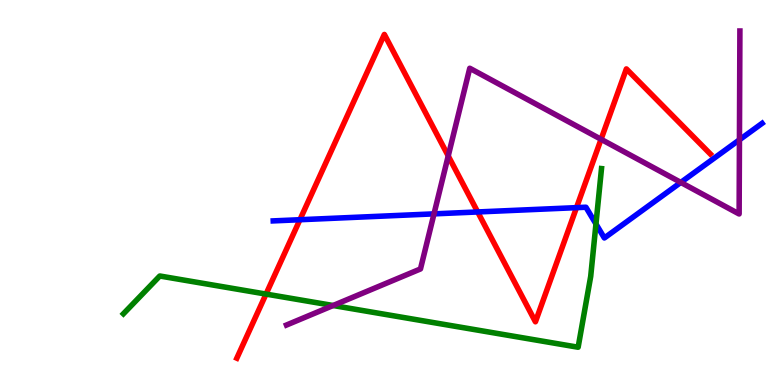[{'lines': ['blue', 'red'], 'intersections': [{'x': 3.87, 'y': 4.29}, {'x': 6.16, 'y': 4.49}, {'x': 7.44, 'y': 4.61}]}, {'lines': ['green', 'red'], 'intersections': [{'x': 3.43, 'y': 2.36}]}, {'lines': ['purple', 'red'], 'intersections': [{'x': 5.78, 'y': 5.95}, {'x': 7.76, 'y': 6.38}]}, {'lines': ['blue', 'green'], 'intersections': [{'x': 7.69, 'y': 4.18}]}, {'lines': ['blue', 'purple'], 'intersections': [{'x': 5.6, 'y': 4.45}, {'x': 8.78, 'y': 5.26}, {'x': 9.54, 'y': 6.37}]}, {'lines': ['green', 'purple'], 'intersections': [{'x': 4.3, 'y': 2.06}]}]